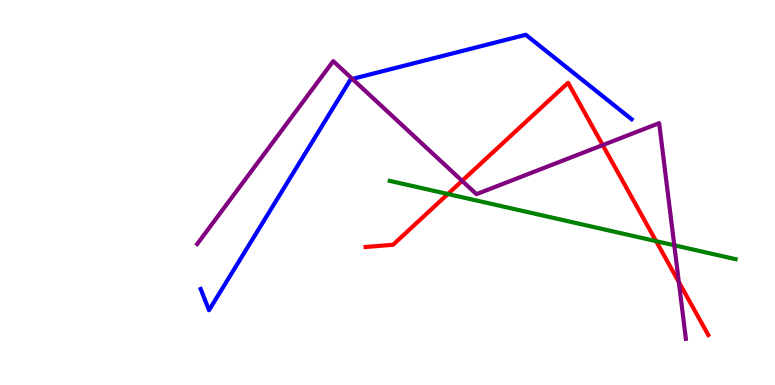[{'lines': ['blue', 'red'], 'intersections': []}, {'lines': ['green', 'red'], 'intersections': [{'x': 5.78, 'y': 4.96}, {'x': 8.47, 'y': 3.74}]}, {'lines': ['purple', 'red'], 'intersections': [{'x': 5.96, 'y': 5.3}, {'x': 7.78, 'y': 6.23}, {'x': 8.76, 'y': 2.67}]}, {'lines': ['blue', 'green'], 'intersections': []}, {'lines': ['blue', 'purple'], 'intersections': [{'x': 4.55, 'y': 7.95}]}, {'lines': ['green', 'purple'], 'intersections': [{'x': 8.7, 'y': 3.63}]}]